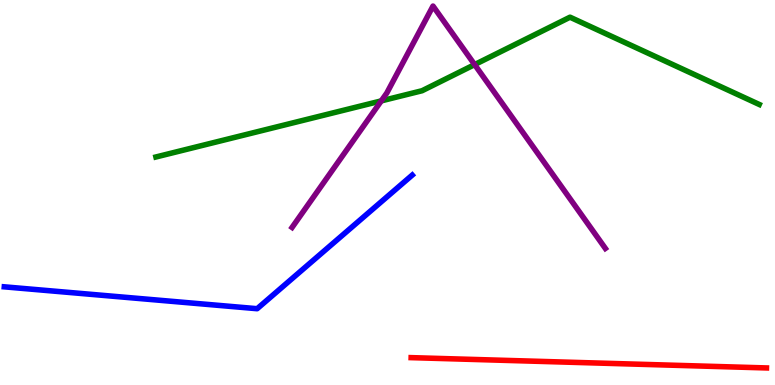[{'lines': ['blue', 'red'], 'intersections': []}, {'lines': ['green', 'red'], 'intersections': []}, {'lines': ['purple', 'red'], 'intersections': []}, {'lines': ['blue', 'green'], 'intersections': []}, {'lines': ['blue', 'purple'], 'intersections': []}, {'lines': ['green', 'purple'], 'intersections': [{'x': 4.92, 'y': 7.38}, {'x': 6.12, 'y': 8.32}]}]